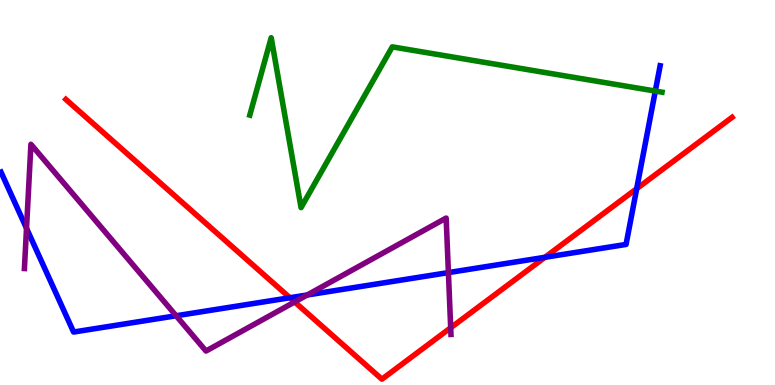[{'lines': ['blue', 'red'], 'intersections': [{'x': 3.74, 'y': 2.27}, {'x': 7.03, 'y': 3.32}, {'x': 8.22, 'y': 5.1}]}, {'lines': ['green', 'red'], 'intersections': []}, {'lines': ['purple', 'red'], 'intersections': [{'x': 3.8, 'y': 2.16}, {'x': 5.82, 'y': 1.49}]}, {'lines': ['blue', 'green'], 'intersections': [{'x': 8.46, 'y': 7.63}]}, {'lines': ['blue', 'purple'], 'intersections': [{'x': 0.342, 'y': 4.07}, {'x': 2.27, 'y': 1.8}, {'x': 3.96, 'y': 2.34}, {'x': 5.79, 'y': 2.92}]}, {'lines': ['green', 'purple'], 'intersections': []}]